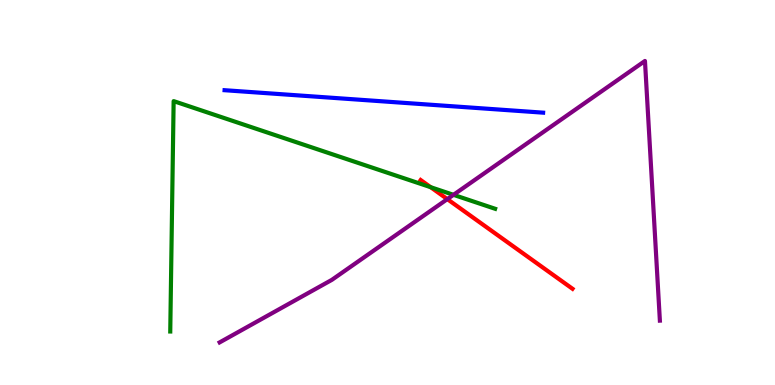[{'lines': ['blue', 'red'], 'intersections': []}, {'lines': ['green', 'red'], 'intersections': [{'x': 5.56, 'y': 5.14}]}, {'lines': ['purple', 'red'], 'intersections': [{'x': 5.77, 'y': 4.83}]}, {'lines': ['blue', 'green'], 'intersections': []}, {'lines': ['blue', 'purple'], 'intersections': []}, {'lines': ['green', 'purple'], 'intersections': [{'x': 5.85, 'y': 4.94}]}]